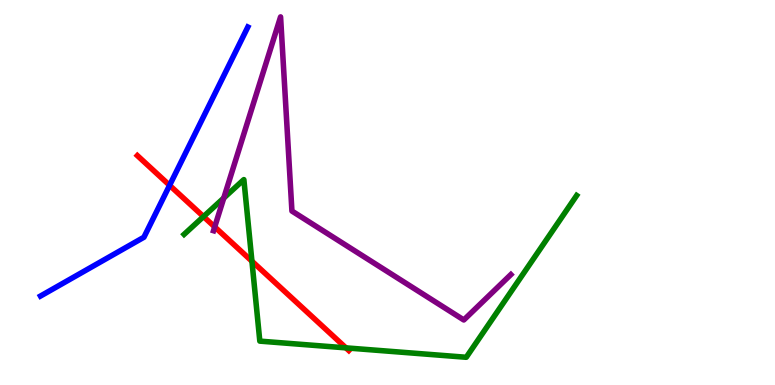[{'lines': ['blue', 'red'], 'intersections': [{'x': 2.19, 'y': 5.19}]}, {'lines': ['green', 'red'], 'intersections': [{'x': 2.63, 'y': 4.37}, {'x': 3.25, 'y': 3.22}, {'x': 4.46, 'y': 0.965}]}, {'lines': ['purple', 'red'], 'intersections': [{'x': 2.77, 'y': 4.11}]}, {'lines': ['blue', 'green'], 'intersections': []}, {'lines': ['blue', 'purple'], 'intersections': []}, {'lines': ['green', 'purple'], 'intersections': [{'x': 2.89, 'y': 4.86}]}]